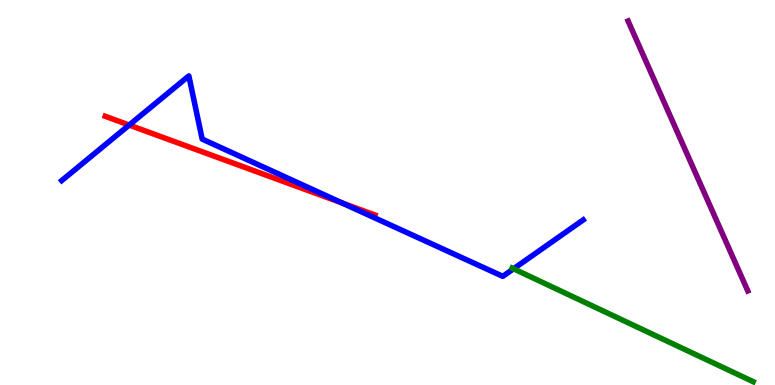[{'lines': ['blue', 'red'], 'intersections': [{'x': 1.67, 'y': 6.75}, {'x': 4.41, 'y': 4.73}]}, {'lines': ['green', 'red'], 'intersections': []}, {'lines': ['purple', 'red'], 'intersections': []}, {'lines': ['blue', 'green'], 'intersections': [{'x': 6.63, 'y': 3.02}]}, {'lines': ['blue', 'purple'], 'intersections': []}, {'lines': ['green', 'purple'], 'intersections': []}]